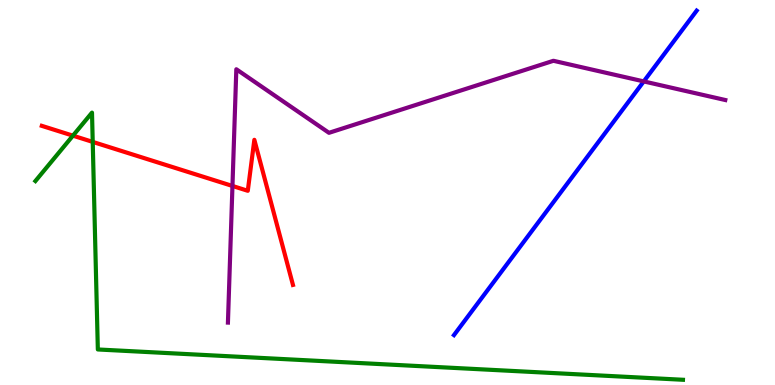[{'lines': ['blue', 'red'], 'intersections': []}, {'lines': ['green', 'red'], 'intersections': [{'x': 0.941, 'y': 6.48}, {'x': 1.2, 'y': 6.31}]}, {'lines': ['purple', 'red'], 'intersections': [{'x': 3.0, 'y': 5.17}]}, {'lines': ['blue', 'green'], 'intersections': []}, {'lines': ['blue', 'purple'], 'intersections': [{'x': 8.31, 'y': 7.89}]}, {'lines': ['green', 'purple'], 'intersections': []}]